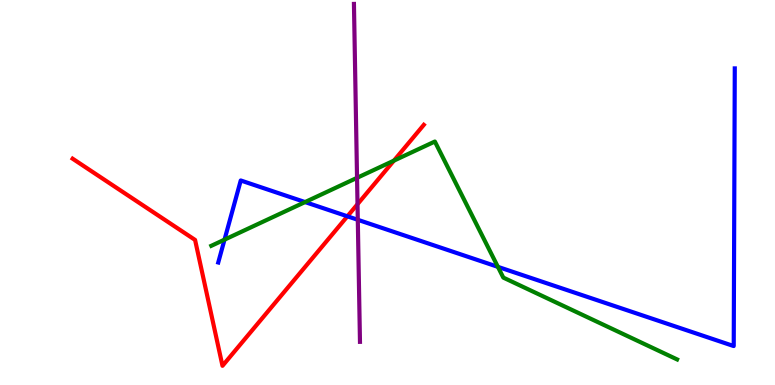[{'lines': ['blue', 'red'], 'intersections': [{'x': 4.48, 'y': 4.38}]}, {'lines': ['green', 'red'], 'intersections': [{'x': 5.08, 'y': 5.83}]}, {'lines': ['purple', 'red'], 'intersections': [{'x': 4.61, 'y': 4.7}]}, {'lines': ['blue', 'green'], 'intersections': [{'x': 2.9, 'y': 3.78}, {'x': 3.94, 'y': 4.75}, {'x': 6.42, 'y': 3.07}]}, {'lines': ['blue', 'purple'], 'intersections': [{'x': 4.62, 'y': 4.29}]}, {'lines': ['green', 'purple'], 'intersections': [{'x': 4.61, 'y': 5.38}]}]